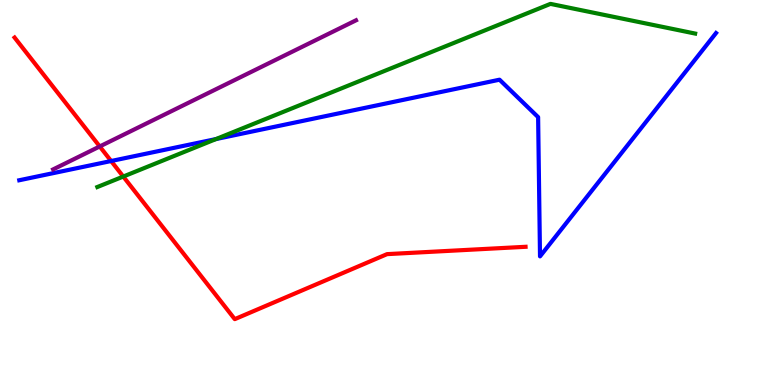[{'lines': ['blue', 'red'], 'intersections': [{'x': 1.43, 'y': 5.82}]}, {'lines': ['green', 'red'], 'intersections': [{'x': 1.59, 'y': 5.41}]}, {'lines': ['purple', 'red'], 'intersections': [{'x': 1.29, 'y': 6.2}]}, {'lines': ['blue', 'green'], 'intersections': [{'x': 2.79, 'y': 6.39}]}, {'lines': ['blue', 'purple'], 'intersections': []}, {'lines': ['green', 'purple'], 'intersections': []}]